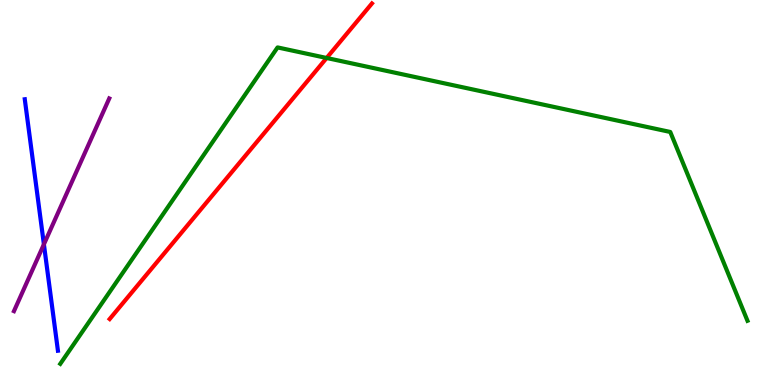[{'lines': ['blue', 'red'], 'intersections': []}, {'lines': ['green', 'red'], 'intersections': [{'x': 4.21, 'y': 8.49}]}, {'lines': ['purple', 'red'], 'intersections': []}, {'lines': ['blue', 'green'], 'intersections': []}, {'lines': ['blue', 'purple'], 'intersections': [{'x': 0.566, 'y': 3.65}]}, {'lines': ['green', 'purple'], 'intersections': []}]